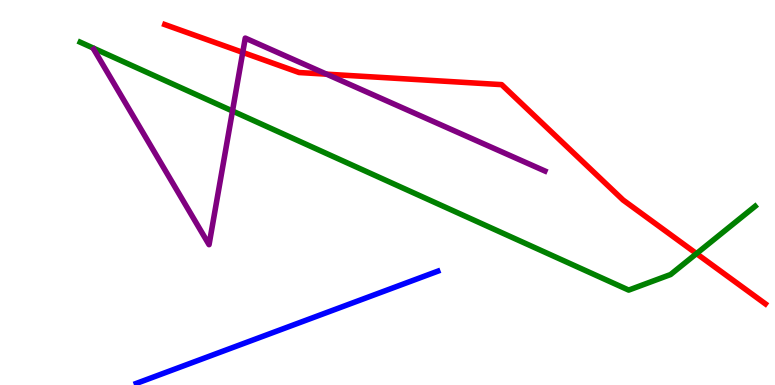[{'lines': ['blue', 'red'], 'intersections': []}, {'lines': ['green', 'red'], 'intersections': [{'x': 8.99, 'y': 3.41}]}, {'lines': ['purple', 'red'], 'intersections': [{'x': 3.13, 'y': 8.64}, {'x': 4.21, 'y': 8.07}]}, {'lines': ['blue', 'green'], 'intersections': []}, {'lines': ['blue', 'purple'], 'intersections': []}, {'lines': ['green', 'purple'], 'intersections': [{'x': 3.0, 'y': 7.12}]}]